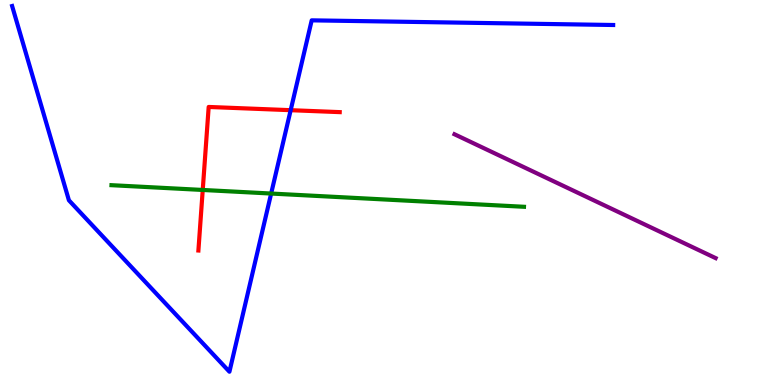[{'lines': ['blue', 'red'], 'intersections': [{'x': 3.75, 'y': 7.14}]}, {'lines': ['green', 'red'], 'intersections': [{'x': 2.62, 'y': 5.07}]}, {'lines': ['purple', 'red'], 'intersections': []}, {'lines': ['blue', 'green'], 'intersections': [{'x': 3.5, 'y': 4.97}]}, {'lines': ['blue', 'purple'], 'intersections': []}, {'lines': ['green', 'purple'], 'intersections': []}]